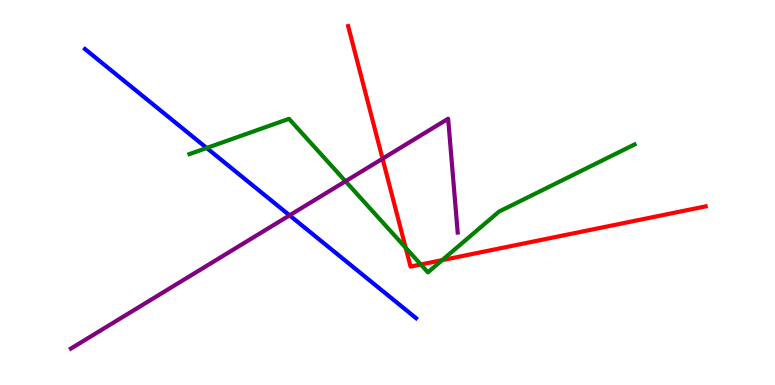[{'lines': ['blue', 'red'], 'intersections': []}, {'lines': ['green', 'red'], 'intersections': [{'x': 5.23, 'y': 3.56}, {'x': 5.43, 'y': 3.13}, {'x': 5.71, 'y': 3.24}]}, {'lines': ['purple', 'red'], 'intersections': [{'x': 4.94, 'y': 5.88}]}, {'lines': ['blue', 'green'], 'intersections': [{'x': 2.67, 'y': 6.16}]}, {'lines': ['blue', 'purple'], 'intersections': [{'x': 3.74, 'y': 4.41}]}, {'lines': ['green', 'purple'], 'intersections': [{'x': 4.46, 'y': 5.29}]}]